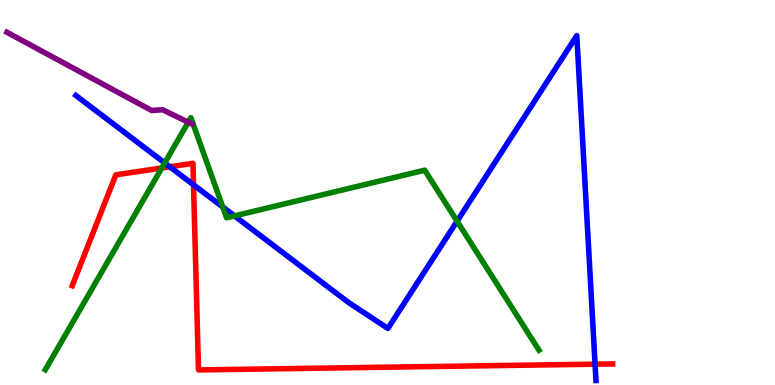[{'lines': ['blue', 'red'], 'intersections': [{'x': 2.19, 'y': 5.67}, {'x': 2.5, 'y': 5.2}, {'x': 7.68, 'y': 0.541}]}, {'lines': ['green', 'red'], 'intersections': [{'x': 2.09, 'y': 5.64}]}, {'lines': ['purple', 'red'], 'intersections': []}, {'lines': ['blue', 'green'], 'intersections': [{'x': 2.13, 'y': 5.77}, {'x': 2.87, 'y': 4.62}, {'x': 3.03, 'y': 4.39}, {'x': 5.9, 'y': 4.25}]}, {'lines': ['blue', 'purple'], 'intersections': []}, {'lines': ['green', 'purple'], 'intersections': [{'x': 2.43, 'y': 6.83}]}]